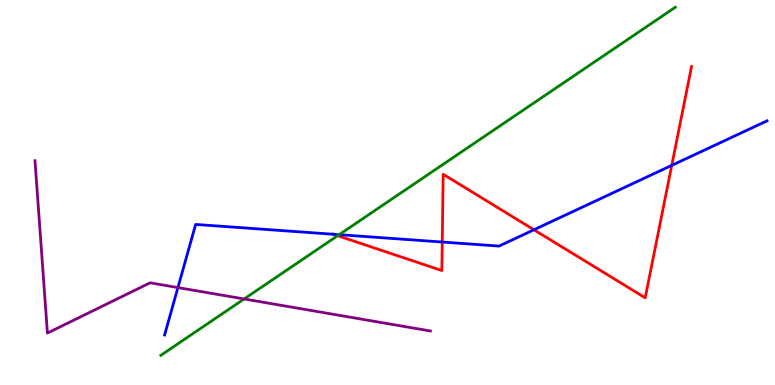[{'lines': ['blue', 'red'], 'intersections': [{'x': 4.3, 'y': 3.92}, {'x': 5.71, 'y': 3.71}, {'x': 6.89, 'y': 4.03}, {'x': 8.67, 'y': 5.7}]}, {'lines': ['green', 'red'], 'intersections': [{'x': 4.36, 'y': 3.88}]}, {'lines': ['purple', 'red'], 'intersections': []}, {'lines': ['blue', 'green'], 'intersections': [{'x': 4.38, 'y': 3.9}]}, {'lines': ['blue', 'purple'], 'intersections': [{'x': 2.3, 'y': 2.53}]}, {'lines': ['green', 'purple'], 'intersections': [{'x': 3.15, 'y': 2.23}]}]